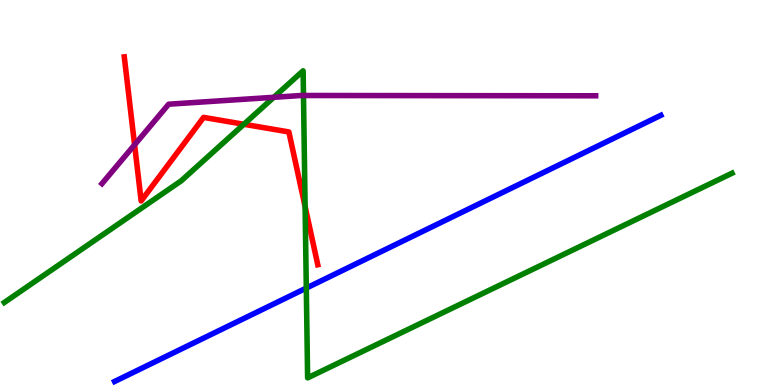[{'lines': ['blue', 'red'], 'intersections': []}, {'lines': ['green', 'red'], 'intersections': [{'x': 3.15, 'y': 6.77}, {'x': 3.94, 'y': 4.63}]}, {'lines': ['purple', 'red'], 'intersections': [{'x': 1.74, 'y': 6.24}]}, {'lines': ['blue', 'green'], 'intersections': [{'x': 3.95, 'y': 2.52}]}, {'lines': ['blue', 'purple'], 'intersections': []}, {'lines': ['green', 'purple'], 'intersections': [{'x': 3.53, 'y': 7.47}, {'x': 3.92, 'y': 7.52}]}]